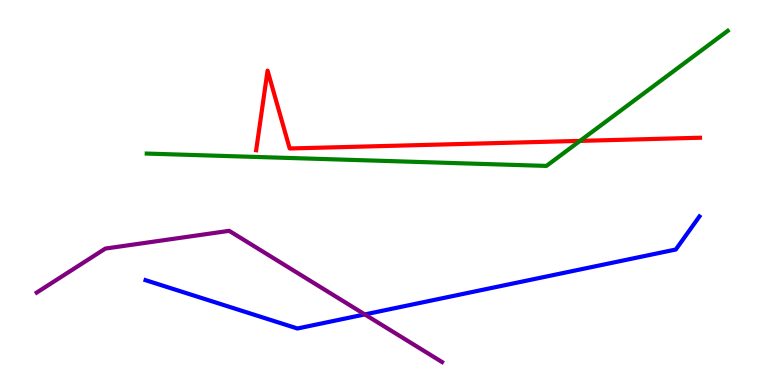[{'lines': ['blue', 'red'], 'intersections': []}, {'lines': ['green', 'red'], 'intersections': [{'x': 7.48, 'y': 6.34}]}, {'lines': ['purple', 'red'], 'intersections': []}, {'lines': ['blue', 'green'], 'intersections': []}, {'lines': ['blue', 'purple'], 'intersections': [{'x': 4.71, 'y': 1.83}]}, {'lines': ['green', 'purple'], 'intersections': []}]